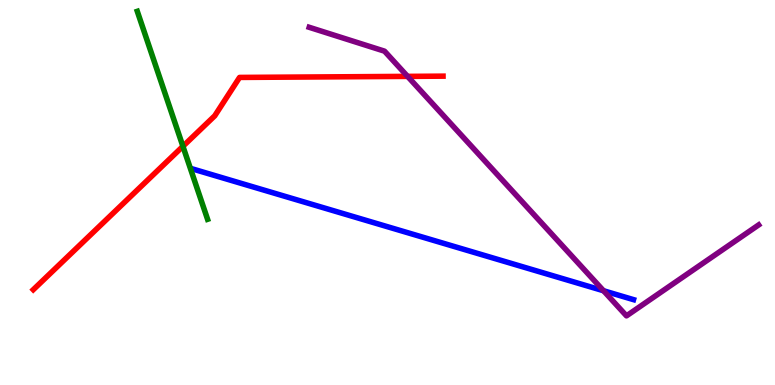[{'lines': ['blue', 'red'], 'intersections': []}, {'lines': ['green', 'red'], 'intersections': [{'x': 2.36, 'y': 6.2}]}, {'lines': ['purple', 'red'], 'intersections': [{'x': 5.26, 'y': 8.02}]}, {'lines': ['blue', 'green'], 'intersections': []}, {'lines': ['blue', 'purple'], 'intersections': [{'x': 7.79, 'y': 2.45}]}, {'lines': ['green', 'purple'], 'intersections': []}]